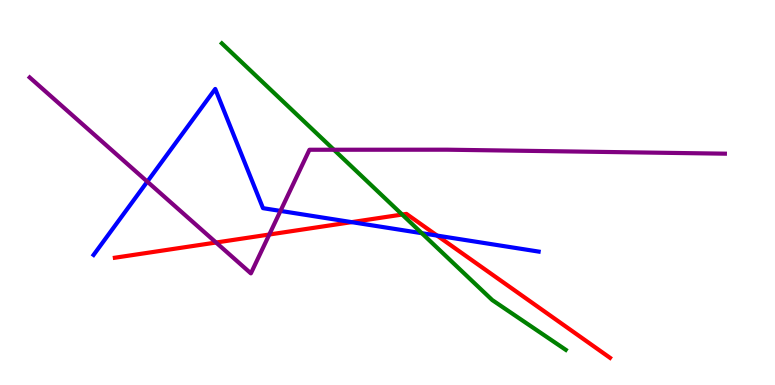[{'lines': ['blue', 'red'], 'intersections': [{'x': 4.54, 'y': 4.23}, {'x': 5.64, 'y': 3.88}]}, {'lines': ['green', 'red'], 'intersections': [{'x': 5.19, 'y': 4.43}]}, {'lines': ['purple', 'red'], 'intersections': [{'x': 2.79, 'y': 3.7}, {'x': 3.47, 'y': 3.91}]}, {'lines': ['blue', 'green'], 'intersections': [{'x': 5.44, 'y': 3.94}]}, {'lines': ['blue', 'purple'], 'intersections': [{'x': 1.9, 'y': 5.28}, {'x': 3.62, 'y': 4.52}]}, {'lines': ['green', 'purple'], 'intersections': [{'x': 4.31, 'y': 6.11}]}]